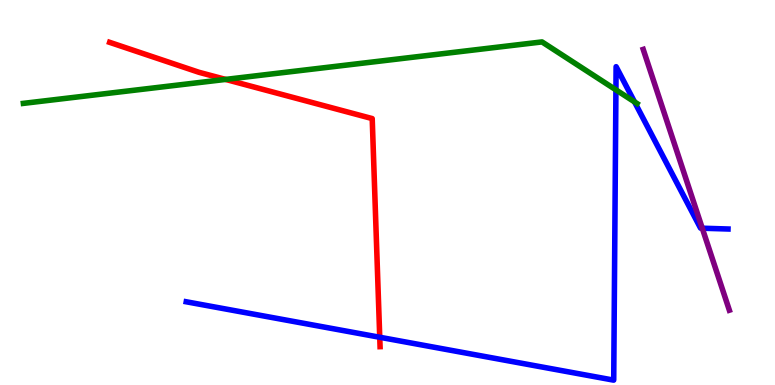[{'lines': ['blue', 'red'], 'intersections': [{'x': 4.9, 'y': 1.24}]}, {'lines': ['green', 'red'], 'intersections': [{'x': 2.91, 'y': 7.94}]}, {'lines': ['purple', 'red'], 'intersections': []}, {'lines': ['blue', 'green'], 'intersections': [{'x': 7.95, 'y': 7.67}, {'x': 8.19, 'y': 7.35}]}, {'lines': ['blue', 'purple'], 'intersections': [{'x': 9.06, 'y': 4.07}]}, {'lines': ['green', 'purple'], 'intersections': []}]